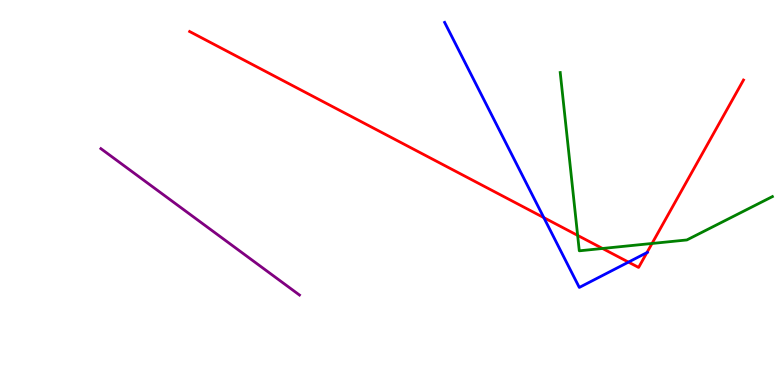[{'lines': ['blue', 'red'], 'intersections': [{'x': 7.02, 'y': 4.35}, {'x': 8.11, 'y': 3.19}, {'x': 8.35, 'y': 3.44}]}, {'lines': ['green', 'red'], 'intersections': [{'x': 7.45, 'y': 3.89}, {'x': 7.77, 'y': 3.55}, {'x': 8.41, 'y': 3.68}]}, {'lines': ['purple', 'red'], 'intersections': []}, {'lines': ['blue', 'green'], 'intersections': []}, {'lines': ['blue', 'purple'], 'intersections': []}, {'lines': ['green', 'purple'], 'intersections': []}]